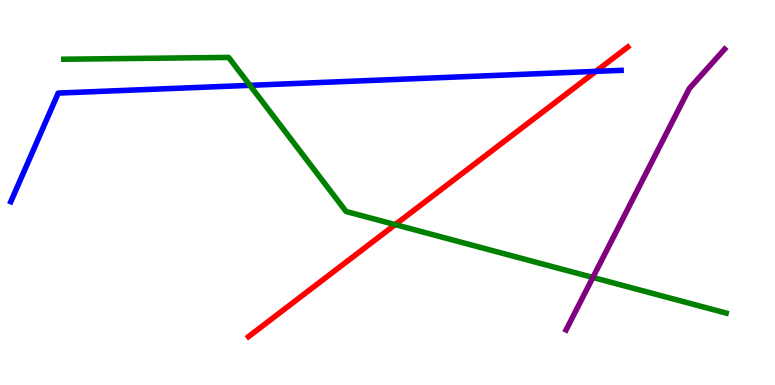[{'lines': ['blue', 'red'], 'intersections': [{'x': 7.69, 'y': 8.15}]}, {'lines': ['green', 'red'], 'intersections': [{'x': 5.1, 'y': 4.17}]}, {'lines': ['purple', 'red'], 'intersections': []}, {'lines': ['blue', 'green'], 'intersections': [{'x': 3.22, 'y': 7.78}]}, {'lines': ['blue', 'purple'], 'intersections': []}, {'lines': ['green', 'purple'], 'intersections': [{'x': 7.65, 'y': 2.79}]}]